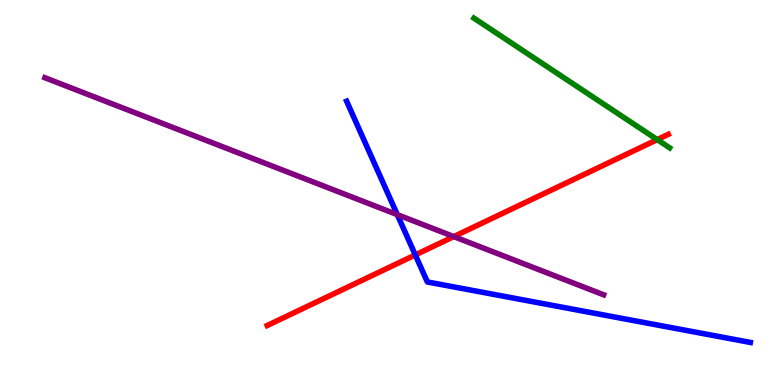[{'lines': ['blue', 'red'], 'intersections': [{'x': 5.36, 'y': 3.38}]}, {'lines': ['green', 'red'], 'intersections': [{'x': 8.48, 'y': 6.37}]}, {'lines': ['purple', 'red'], 'intersections': [{'x': 5.86, 'y': 3.86}]}, {'lines': ['blue', 'green'], 'intersections': []}, {'lines': ['blue', 'purple'], 'intersections': [{'x': 5.13, 'y': 4.43}]}, {'lines': ['green', 'purple'], 'intersections': []}]